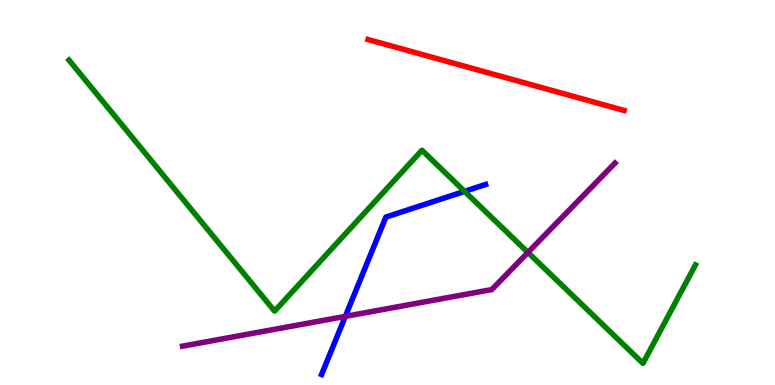[{'lines': ['blue', 'red'], 'intersections': []}, {'lines': ['green', 'red'], 'intersections': []}, {'lines': ['purple', 'red'], 'intersections': []}, {'lines': ['blue', 'green'], 'intersections': [{'x': 5.99, 'y': 5.03}]}, {'lines': ['blue', 'purple'], 'intersections': [{'x': 4.46, 'y': 1.78}]}, {'lines': ['green', 'purple'], 'intersections': [{'x': 6.81, 'y': 3.44}]}]